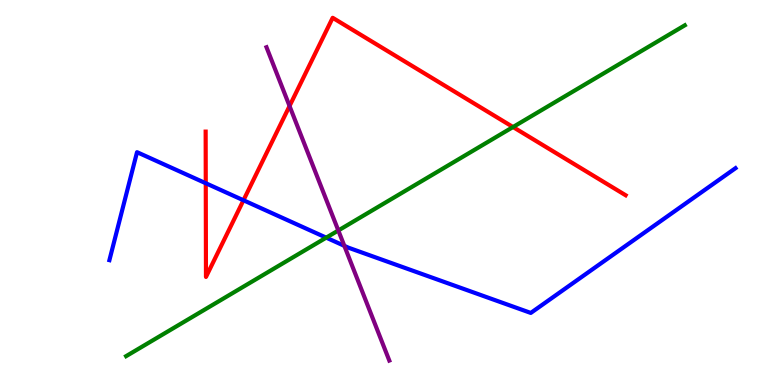[{'lines': ['blue', 'red'], 'intersections': [{'x': 2.65, 'y': 5.24}, {'x': 3.14, 'y': 4.8}]}, {'lines': ['green', 'red'], 'intersections': [{'x': 6.62, 'y': 6.7}]}, {'lines': ['purple', 'red'], 'intersections': [{'x': 3.74, 'y': 7.25}]}, {'lines': ['blue', 'green'], 'intersections': [{'x': 4.21, 'y': 3.83}]}, {'lines': ['blue', 'purple'], 'intersections': [{'x': 4.44, 'y': 3.61}]}, {'lines': ['green', 'purple'], 'intersections': [{'x': 4.37, 'y': 4.01}]}]